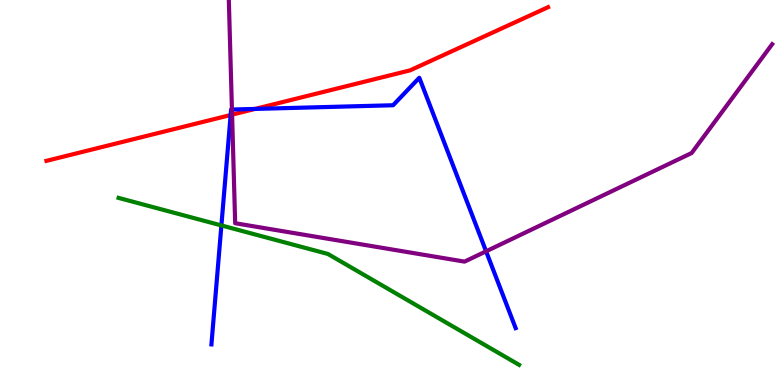[{'lines': ['blue', 'red'], 'intersections': [{'x': 2.98, 'y': 7.01}, {'x': 3.29, 'y': 7.17}]}, {'lines': ['green', 'red'], 'intersections': []}, {'lines': ['purple', 'red'], 'intersections': [{'x': 2.99, 'y': 7.02}]}, {'lines': ['blue', 'green'], 'intersections': [{'x': 2.86, 'y': 4.14}]}, {'lines': ['blue', 'purple'], 'intersections': [{'x': 2.99, 'y': 7.15}, {'x': 6.27, 'y': 3.47}]}, {'lines': ['green', 'purple'], 'intersections': []}]